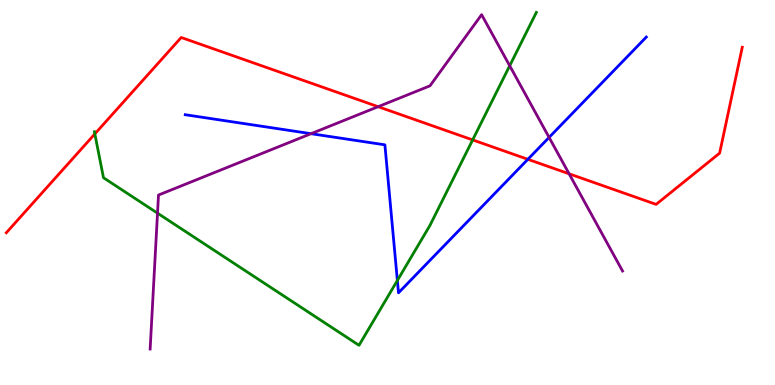[{'lines': ['blue', 'red'], 'intersections': [{'x': 6.81, 'y': 5.86}]}, {'lines': ['green', 'red'], 'intersections': [{'x': 1.22, 'y': 6.52}, {'x': 6.1, 'y': 6.37}]}, {'lines': ['purple', 'red'], 'intersections': [{'x': 4.88, 'y': 7.23}, {'x': 7.34, 'y': 5.49}]}, {'lines': ['blue', 'green'], 'intersections': [{'x': 5.13, 'y': 2.71}]}, {'lines': ['blue', 'purple'], 'intersections': [{'x': 4.01, 'y': 6.53}, {'x': 7.09, 'y': 6.43}]}, {'lines': ['green', 'purple'], 'intersections': [{'x': 2.03, 'y': 4.46}, {'x': 6.58, 'y': 8.29}]}]